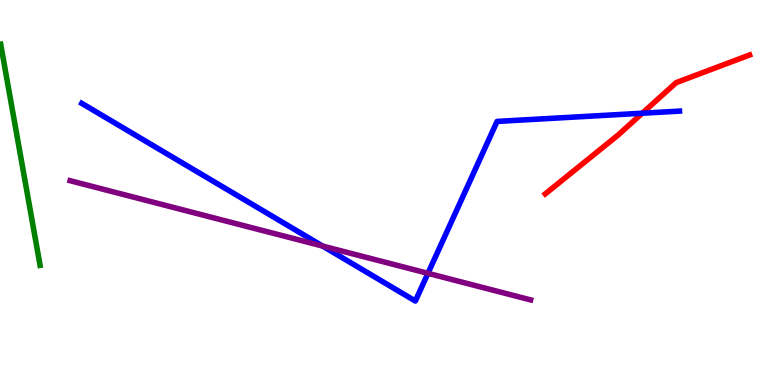[{'lines': ['blue', 'red'], 'intersections': [{'x': 8.29, 'y': 7.06}]}, {'lines': ['green', 'red'], 'intersections': []}, {'lines': ['purple', 'red'], 'intersections': []}, {'lines': ['blue', 'green'], 'intersections': []}, {'lines': ['blue', 'purple'], 'intersections': [{'x': 4.16, 'y': 3.61}, {'x': 5.52, 'y': 2.9}]}, {'lines': ['green', 'purple'], 'intersections': []}]